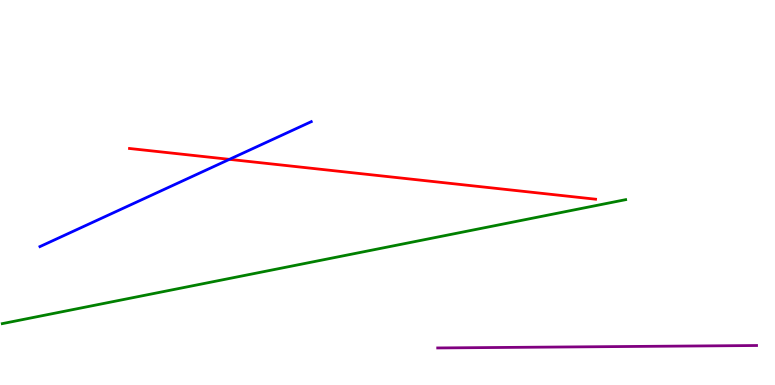[{'lines': ['blue', 'red'], 'intersections': [{'x': 2.96, 'y': 5.86}]}, {'lines': ['green', 'red'], 'intersections': []}, {'lines': ['purple', 'red'], 'intersections': []}, {'lines': ['blue', 'green'], 'intersections': []}, {'lines': ['blue', 'purple'], 'intersections': []}, {'lines': ['green', 'purple'], 'intersections': []}]